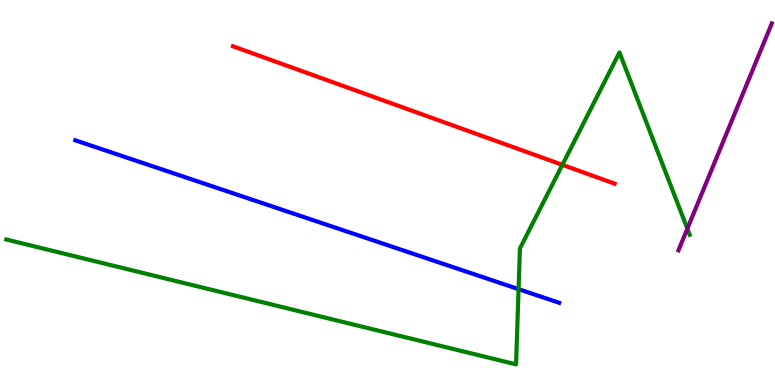[{'lines': ['blue', 'red'], 'intersections': []}, {'lines': ['green', 'red'], 'intersections': [{'x': 7.26, 'y': 5.72}]}, {'lines': ['purple', 'red'], 'intersections': []}, {'lines': ['blue', 'green'], 'intersections': [{'x': 6.69, 'y': 2.49}]}, {'lines': ['blue', 'purple'], 'intersections': []}, {'lines': ['green', 'purple'], 'intersections': [{'x': 8.87, 'y': 4.06}]}]